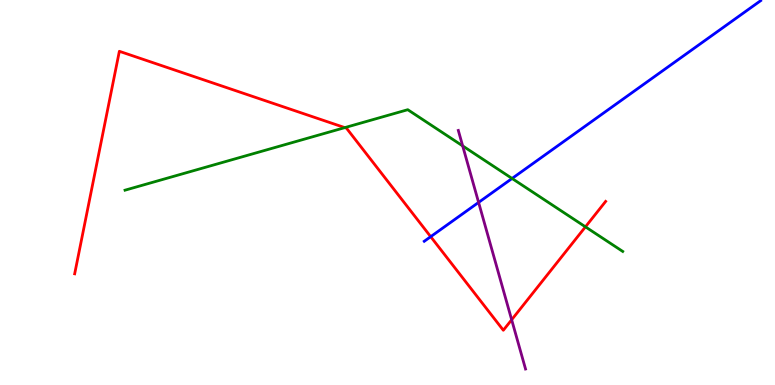[{'lines': ['blue', 'red'], 'intersections': [{'x': 5.56, 'y': 3.85}]}, {'lines': ['green', 'red'], 'intersections': [{'x': 4.45, 'y': 6.69}, {'x': 7.55, 'y': 4.11}]}, {'lines': ['purple', 'red'], 'intersections': [{'x': 6.6, 'y': 1.69}]}, {'lines': ['blue', 'green'], 'intersections': [{'x': 6.61, 'y': 5.36}]}, {'lines': ['blue', 'purple'], 'intersections': [{'x': 6.18, 'y': 4.74}]}, {'lines': ['green', 'purple'], 'intersections': [{'x': 5.97, 'y': 6.21}]}]